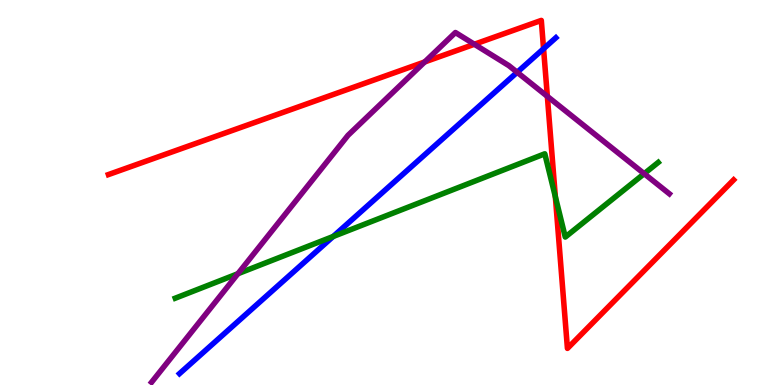[{'lines': ['blue', 'red'], 'intersections': [{'x': 7.01, 'y': 8.73}]}, {'lines': ['green', 'red'], 'intersections': [{'x': 7.17, 'y': 4.89}]}, {'lines': ['purple', 'red'], 'intersections': [{'x': 5.48, 'y': 8.39}, {'x': 6.12, 'y': 8.85}, {'x': 7.06, 'y': 7.5}]}, {'lines': ['blue', 'green'], 'intersections': [{'x': 4.3, 'y': 3.86}]}, {'lines': ['blue', 'purple'], 'intersections': [{'x': 6.67, 'y': 8.12}]}, {'lines': ['green', 'purple'], 'intersections': [{'x': 3.07, 'y': 2.89}, {'x': 8.31, 'y': 5.49}]}]